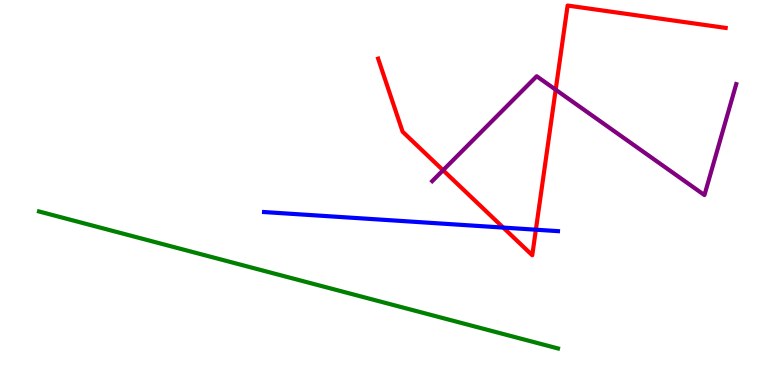[{'lines': ['blue', 'red'], 'intersections': [{'x': 6.49, 'y': 4.09}, {'x': 6.91, 'y': 4.03}]}, {'lines': ['green', 'red'], 'intersections': []}, {'lines': ['purple', 'red'], 'intersections': [{'x': 5.72, 'y': 5.58}, {'x': 7.17, 'y': 7.67}]}, {'lines': ['blue', 'green'], 'intersections': []}, {'lines': ['blue', 'purple'], 'intersections': []}, {'lines': ['green', 'purple'], 'intersections': []}]